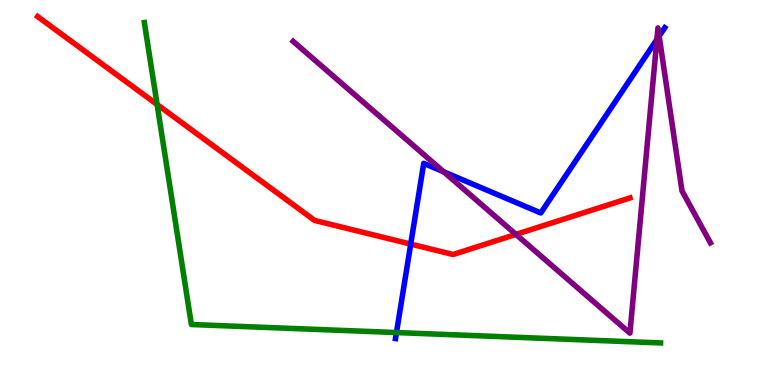[{'lines': ['blue', 'red'], 'intersections': [{'x': 5.3, 'y': 3.66}]}, {'lines': ['green', 'red'], 'intersections': [{'x': 2.03, 'y': 7.29}]}, {'lines': ['purple', 'red'], 'intersections': [{'x': 6.66, 'y': 3.91}]}, {'lines': ['blue', 'green'], 'intersections': [{'x': 5.12, 'y': 1.36}]}, {'lines': ['blue', 'purple'], 'intersections': [{'x': 5.73, 'y': 5.54}, {'x': 8.48, 'y': 8.97}, {'x': 8.51, 'y': 9.06}]}, {'lines': ['green', 'purple'], 'intersections': []}]